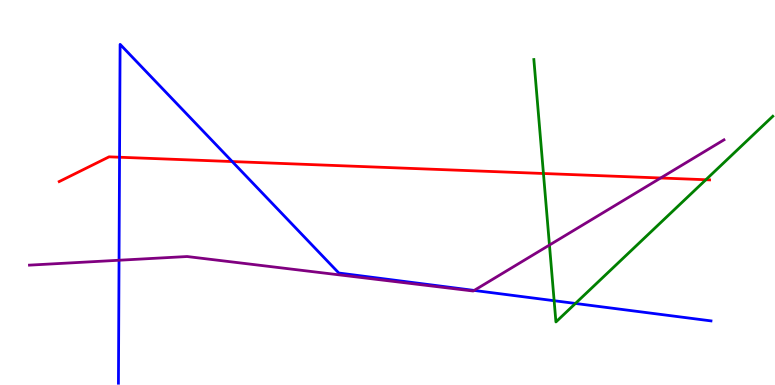[{'lines': ['blue', 'red'], 'intersections': [{'x': 1.54, 'y': 5.92}, {'x': 3.0, 'y': 5.8}]}, {'lines': ['green', 'red'], 'intersections': [{'x': 7.01, 'y': 5.49}, {'x': 9.11, 'y': 5.33}]}, {'lines': ['purple', 'red'], 'intersections': [{'x': 8.52, 'y': 5.38}]}, {'lines': ['blue', 'green'], 'intersections': [{'x': 7.15, 'y': 2.19}, {'x': 7.42, 'y': 2.12}]}, {'lines': ['blue', 'purple'], 'intersections': [{'x': 1.54, 'y': 3.24}, {'x': 6.12, 'y': 2.46}]}, {'lines': ['green', 'purple'], 'intersections': [{'x': 7.09, 'y': 3.64}]}]